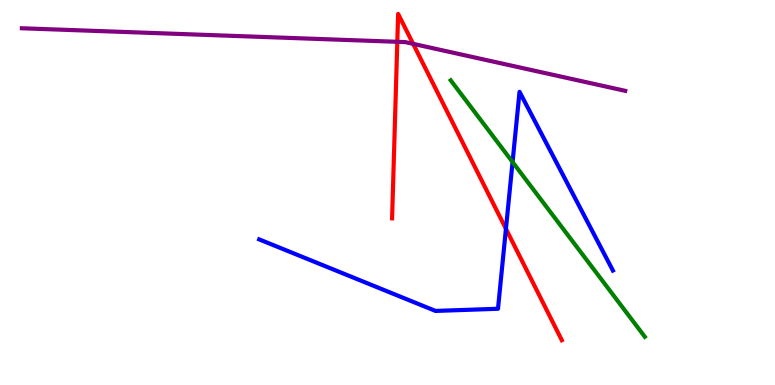[{'lines': ['blue', 'red'], 'intersections': [{'x': 6.53, 'y': 4.06}]}, {'lines': ['green', 'red'], 'intersections': []}, {'lines': ['purple', 'red'], 'intersections': [{'x': 5.13, 'y': 8.91}, {'x': 5.33, 'y': 8.86}]}, {'lines': ['blue', 'green'], 'intersections': [{'x': 6.61, 'y': 5.79}]}, {'lines': ['blue', 'purple'], 'intersections': []}, {'lines': ['green', 'purple'], 'intersections': []}]